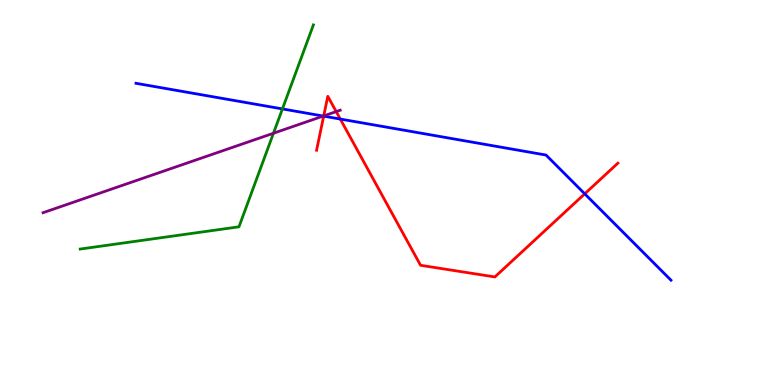[{'lines': ['blue', 'red'], 'intersections': [{'x': 4.18, 'y': 6.98}, {'x': 4.39, 'y': 6.91}, {'x': 7.54, 'y': 4.97}]}, {'lines': ['green', 'red'], 'intersections': []}, {'lines': ['purple', 'red'], 'intersections': [{'x': 4.18, 'y': 6.99}, {'x': 4.34, 'y': 7.1}]}, {'lines': ['blue', 'green'], 'intersections': [{'x': 3.64, 'y': 7.17}]}, {'lines': ['blue', 'purple'], 'intersections': [{'x': 4.17, 'y': 6.99}]}, {'lines': ['green', 'purple'], 'intersections': [{'x': 3.53, 'y': 6.54}]}]